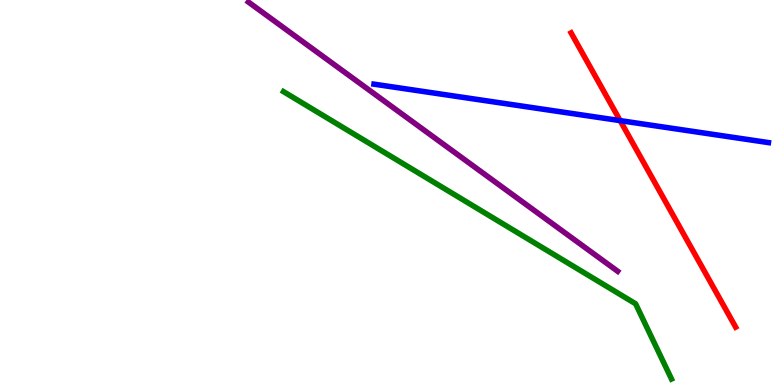[{'lines': ['blue', 'red'], 'intersections': [{'x': 8.0, 'y': 6.87}]}, {'lines': ['green', 'red'], 'intersections': []}, {'lines': ['purple', 'red'], 'intersections': []}, {'lines': ['blue', 'green'], 'intersections': []}, {'lines': ['blue', 'purple'], 'intersections': []}, {'lines': ['green', 'purple'], 'intersections': []}]